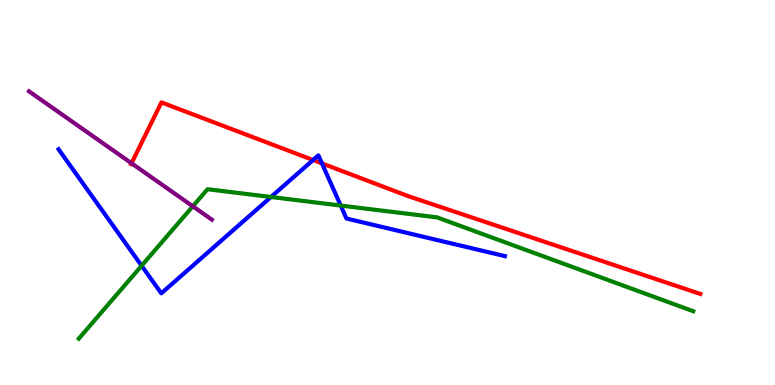[{'lines': ['blue', 'red'], 'intersections': [{'x': 4.04, 'y': 5.84}, {'x': 4.15, 'y': 5.76}]}, {'lines': ['green', 'red'], 'intersections': []}, {'lines': ['purple', 'red'], 'intersections': [{'x': 1.7, 'y': 5.76}]}, {'lines': ['blue', 'green'], 'intersections': [{'x': 1.83, 'y': 3.1}, {'x': 3.5, 'y': 4.88}, {'x': 4.4, 'y': 4.66}]}, {'lines': ['blue', 'purple'], 'intersections': []}, {'lines': ['green', 'purple'], 'intersections': [{'x': 2.49, 'y': 4.64}]}]